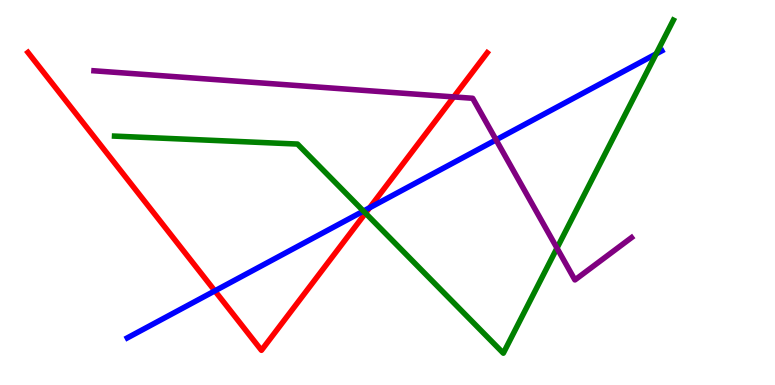[{'lines': ['blue', 'red'], 'intersections': [{'x': 2.77, 'y': 2.44}, {'x': 4.77, 'y': 4.6}]}, {'lines': ['green', 'red'], 'intersections': [{'x': 4.72, 'y': 4.46}]}, {'lines': ['purple', 'red'], 'intersections': [{'x': 5.85, 'y': 7.48}]}, {'lines': ['blue', 'green'], 'intersections': [{'x': 4.69, 'y': 4.52}, {'x': 8.47, 'y': 8.6}]}, {'lines': ['blue', 'purple'], 'intersections': [{'x': 6.4, 'y': 6.37}]}, {'lines': ['green', 'purple'], 'intersections': [{'x': 7.19, 'y': 3.56}]}]